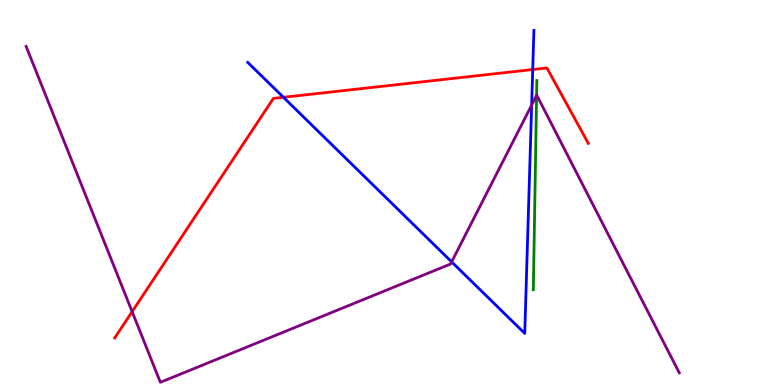[{'lines': ['blue', 'red'], 'intersections': [{'x': 3.66, 'y': 7.47}, {'x': 6.87, 'y': 8.19}]}, {'lines': ['green', 'red'], 'intersections': []}, {'lines': ['purple', 'red'], 'intersections': [{'x': 1.7, 'y': 1.91}]}, {'lines': ['blue', 'green'], 'intersections': []}, {'lines': ['blue', 'purple'], 'intersections': [{'x': 5.83, 'y': 3.2}, {'x': 6.86, 'y': 7.27}]}, {'lines': ['green', 'purple'], 'intersections': [{'x': 6.92, 'y': 7.52}]}]